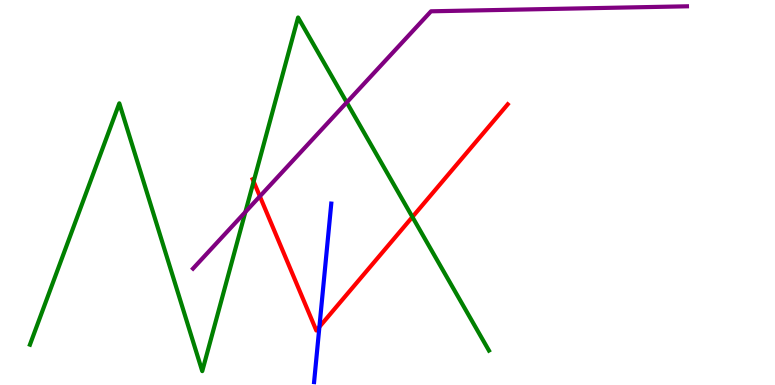[{'lines': ['blue', 'red'], 'intersections': [{'x': 4.12, 'y': 1.51}]}, {'lines': ['green', 'red'], 'intersections': [{'x': 3.27, 'y': 5.28}, {'x': 5.32, 'y': 4.36}]}, {'lines': ['purple', 'red'], 'intersections': [{'x': 3.35, 'y': 4.9}]}, {'lines': ['blue', 'green'], 'intersections': []}, {'lines': ['blue', 'purple'], 'intersections': []}, {'lines': ['green', 'purple'], 'intersections': [{'x': 3.17, 'y': 4.49}, {'x': 4.47, 'y': 7.34}]}]